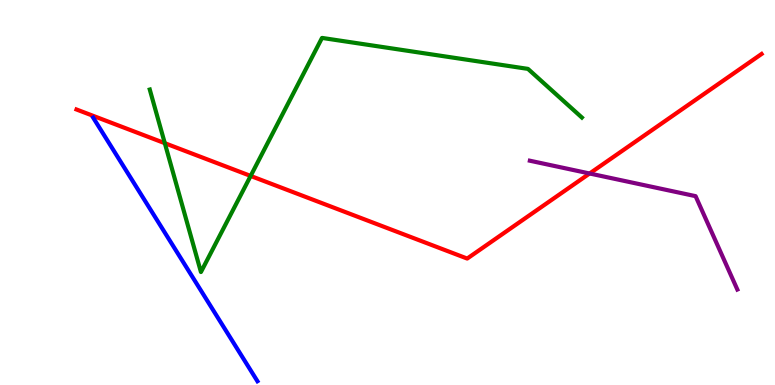[{'lines': ['blue', 'red'], 'intersections': []}, {'lines': ['green', 'red'], 'intersections': [{'x': 2.13, 'y': 6.28}, {'x': 3.23, 'y': 5.43}]}, {'lines': ['purple', 'red'], 'intersections': [{'x': 7.61, 'y': 5.49}]}, {'lines': ['blue', 'green'], 'intersections': []}, {'lines': ['blue', 'purple'], 'intersections': []}, {'lines': ['green', 'purple'], 'intersections': []}]